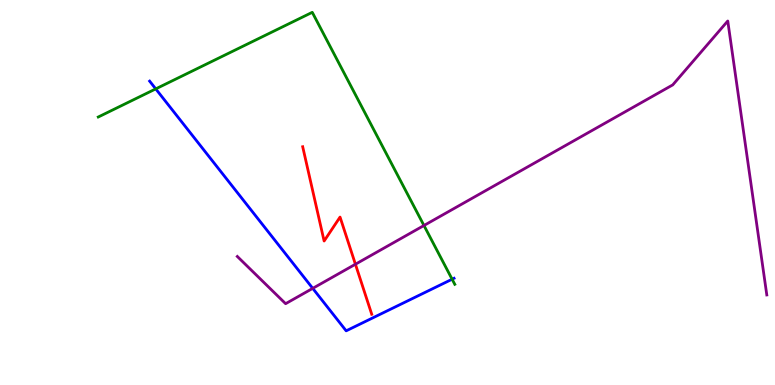[{'lines': ['blue', 'red'], 'intersections': []}, {'lines': ['green', 'red'], 'intersections': []}, {'lines': ['purple', 'red'], 'intersections': [{'x': 4.59, 'y': 3.14}]}, {'lines': ['blue', 'green'], 'intersections': [{'x': 2.01, 'y': 7.69}, {'x': 5.83, 'y': 2.75}]}, {'lines': ['blue', 'purple'], 'intersections': [{'x': 4.04, 'y': 2.51}]}, {'lines': ['green', 'purple'], 'intersections': [{'x': 5.47, 'y': 4.14}]}]